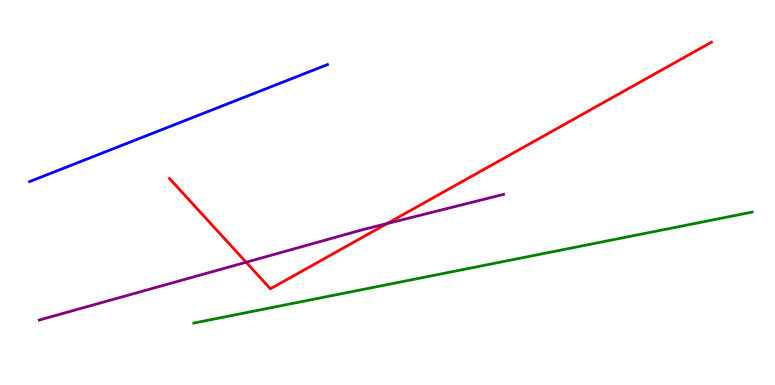[{'lines': ['blue', 'red'], 'intersections': []}, {'lines': ['green', 'red'], 'intersections': []}, {'lines': ['purple', 'red'], 'intersections': [{'x': 3.18, 'y': 3.19}, {'x': 4.99, 'y': 4.19}]}, {'lines': ['blue', 'green'], 'intersections': []}, {'lines': ['blue', 'purple'], 'intersections': []}, {'lines': ['green', 'purple'], 'intersections': []}]